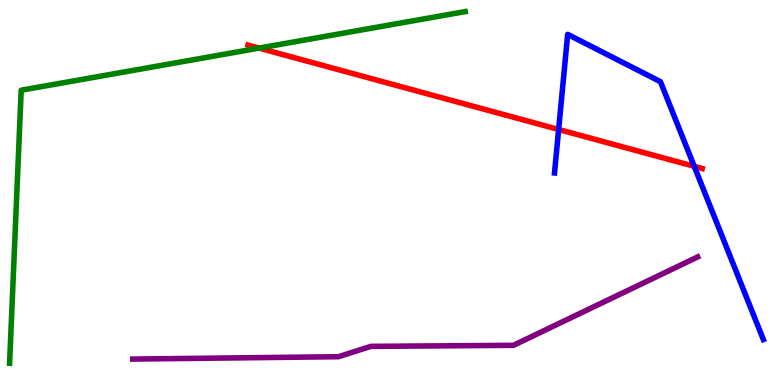[{'lines': ['blue', 'red'], 'intersections': [{'x': 7.21, 'y': 6.64}, {'x': 8.96, 'y': 5.68}]}, {'lines': ['green', 'red'], 'intersections': [{'x': 3.34, 'y': 8.75}]}, {'lines': ['purple', 'red'], 'intersections': []}, {'lines': ['blue', 'green'], 'intersections': []}, {'lines': ['blue', 'purple'], 'intersections': []}, {'lines': ['green', 'purple'], 'intersections': []}]